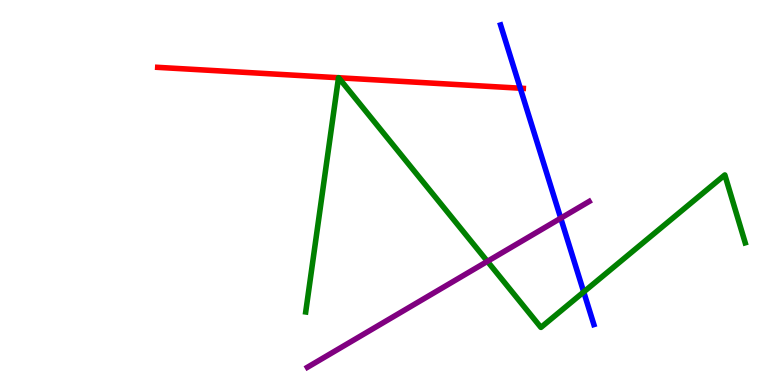[{'lines': ['blue', 'red'], 'intersections': [{'x': 6.71, 'y': 7.71}]}, {'lines': ['green', 'red'], 'intersections': [{'x': 4.37, 'y': 7.98}, {'x': 4.37, 'y': 7.98}]}, {'lines': ['purple', 'red'], 'intersections': []}, {'lines': ['blue', 'green'], 'intersections': [{'x': 7.53, 'y': 2.42}]}, {'lines': ['blue', 'purple'], 'intersections': [{'x': 7.24, 'y': 4.33}]}, {'lines': ['green', 'purple'], 'intersections': [{'x': 6.29, 'y': 3.21}]}]